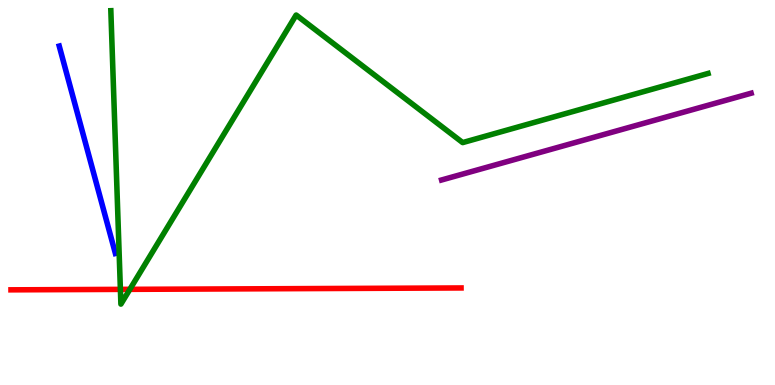[{'lines': ['blue', 'red'], 'intersections': []}, {'lines': ['green', 'red'], 'intersections': [{'x': 1.55, 'y': 2.48}, {'x': 1.68, 'y': 2.48}]}, {'lines': ['purple', 'red'], 'intersections': []}, {'lines': ['blue', 'green'], 'intersections': []}, {'lines': ['blue', 'purple'], 'intersections': []}, {'lines': ['green', 'purple'], 'intersections': []}]